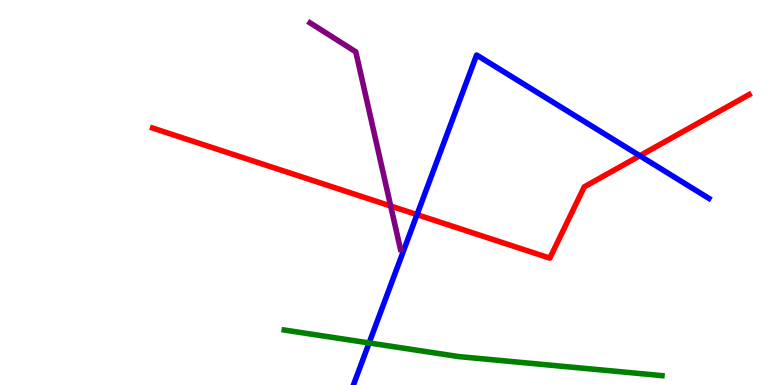[{'lines': ['blue', 'red'], 'intersections': [{'x': 5.38, 'y': 4.43}, {'x': 8.26, 'y': 5.95}]}, {'lines': ['green', 'red'], 'intersections': []}, {'lines': ['purple', 'red'], 'intersections': [{'x': 5.04, 'y': 4.65}]}, {'lines': ['blue', 'green'], 'intersections': [{'x': 4.76, 'y': 1.09}]}, {'lines': ['blue', 'purple'], 'intersections': []}, {'lines': ['green', 'purple'], 'intersections': []}]